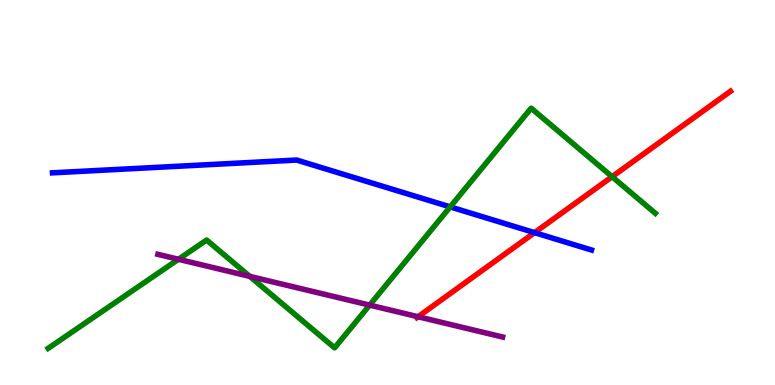[{'lines': ['blue', 'red'], 'intersections': [{'x': 6.9, 'y': 3.96}]}, {'lines': ['green', 'red'], 'intersections': [{'x': 7.9, 'y': 5.41}]}, {'lines': ['purple', 'red'], 'intersections': [{'x': 5.39, 'y': 1.77}]}, {'lines': ['blue', 'green'], 'intersections': [{'x': 5.81, 'y': 4.63}]}, {'lines': ['blue', 'purple'], 'intersections': []}, {'lines': ['green', 'purple'], 'intersections': [{'x': 2.3, 'y': 3.27}, {'x': 3.22, 'y': 2.82}, {'x': 4.77, 'y': 2.07}]}]